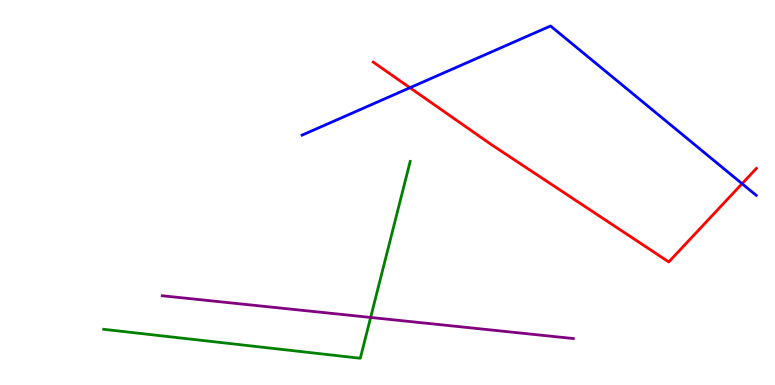[{'lines': ['blue', 'red'], 'intersections': [{'x': 5.29, 'y': 7.72}, {'x': 9.58, 'y': 5.23}]}, {'lines': ['green', 'red'], 'intersections': []}, {'lines': ['purple', 'red'], 'intersections': []}, {'lines': ['blue', 'green'], 'intersections': []}, {'lines': ['blue', 'purple'], 'intersections': []}, {'lines': ['green', 'purple'], 'intersections': [{'x': 4.78, 'y': 1.75}]}]